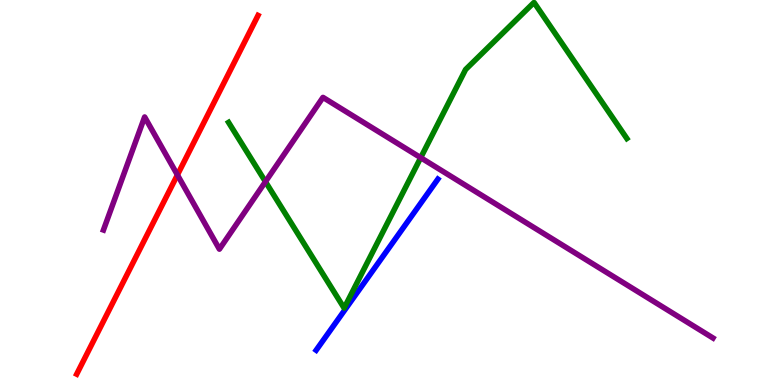[{'lines': ['blue', 'red'], 'intersections': []}, {'lines': ['green', 'red'], 'intersections': []}, {'lines': ['purple', 'red'], 'intersections': [{'x': 2.29, 'y': 5.46}]}, {'lines': ['blue', 'green'], 'intersections': []}, {'lines': ['blue', 'purple'], 'intersections': []}, {'lines': ['green', 'purple'], 'intersections': [{'x': 3.43, 'y': 5.28}, {'x': 5.43, 'y': 5.9}]}]